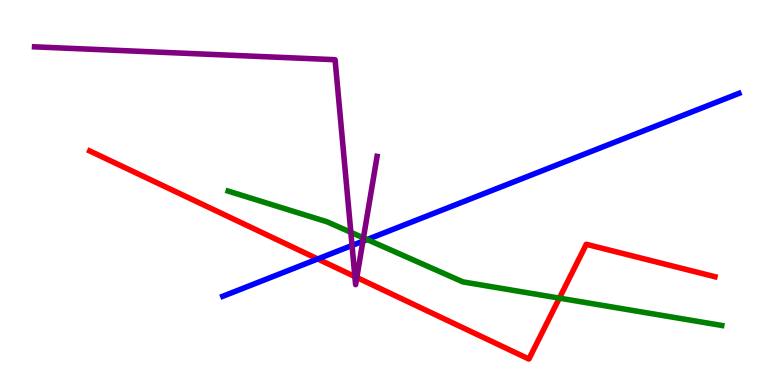[{'lines': ['blue', 'red'], 'intersections': [{'x': 4.1, 'y': 3.27}]}, {'lines': ['green', 'red'], 'intersections': [{'x': 7.22, 'y': 2.26}]}, {'lines': ['purple', 'red'], 'intersections': [{'x': 4.58, 'y': 2.82}, {'x': 4.6, 'y': 2.79}]}, {'lines': ['blue', 'green'], 'intersections': [{'x': 4.74, 'y': 3.78}]}, {'lines': ['blue', 'purple'], 'intersections': [{'x': 4.54, 'y': 3.62}, {'x': 4.68, 'y': 3.73}]}, {'lines': ['green', 'purple'], 'intersections': [{'x': 4.53, 'y': 3.97}, {'x': 4.69, 'y': 3.82}]}]